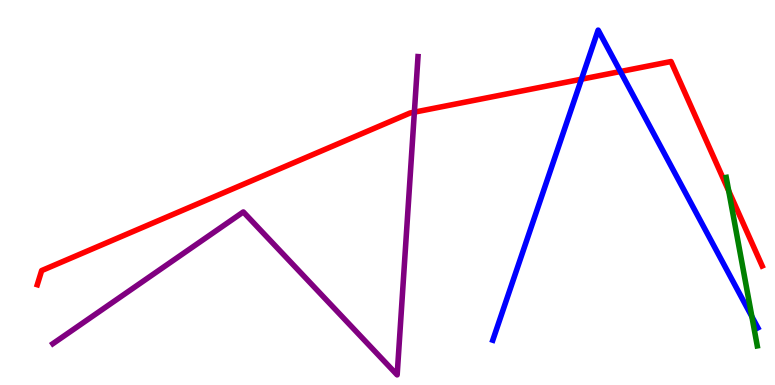[{'lines': ['blue', 'red'], 'intersections': [{'x': 7.5, 'y': 7.94}, {'x': 8.0, 'y': 8.14}]}, {'lines': ['green', 'red'], 'intersections': [{'x': 9.4, 'y': 5.04}]}, {'lines': ['purple', 'red'], 'intersections': [{'x': 5.35, 'y': 7.09}]}, {'lines': ['blue', 'green'], 'intersections': [{'x': 9.7, 'y': 1.78}]}, {'lines': ['blue', 'purple'], 'intersections': []}, {'lines': ['green', 'purple'], 'intersections': []}]